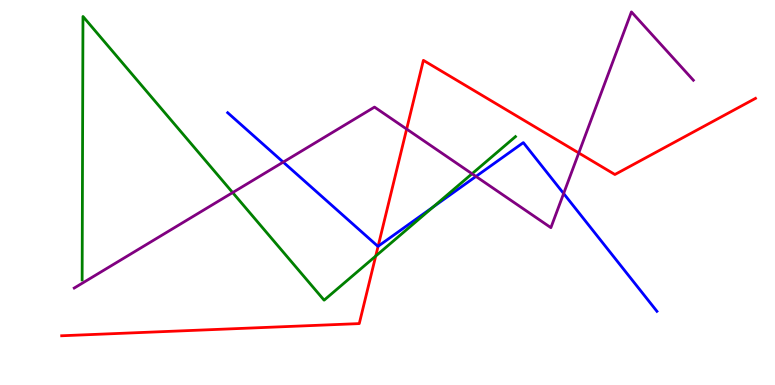[{'lines': ['blue', 'red'], 'intersections': [{'x': 4.88, 'y': 3.6}]}, {'lines': ['green', 'red'], 'intersections': [{'x': 4.85, 'y': 3.35}]}, {'lines': ['purple', 'red'], 'intersections': [{'x': 5.25, 'y': 6.65}, {'x': 7.47, 'y': 6.03}]}, {'lines': ['blue', 'green'], 'intersections': [{'x': 5.59, 'y': 4.62}]}, {'lines': ['blue', 'purple'], 'intersections': [{'x': 3.65, 'y': 5.79}, {'x': 6.14, 'y': 5.42}, {'x': 7.27, 'y': 4.97}]}, {'lines': ['green', 'purple'], 'intersections': [{'x': 3.0, 'y': 5.0}, {'x': 6.09, 'y': 5.49}]}]